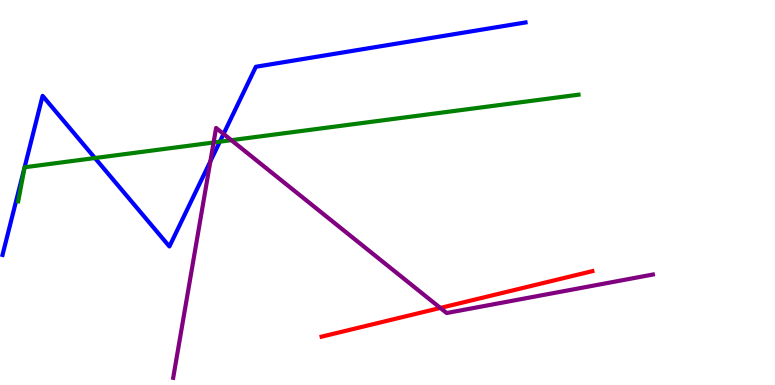[{'lines': ['blue', 'red'], 'intersections': []}, {'lines': ['green', 'red'], 'intersections': []}, {'lines': ['purple', 'red'], 'intersections': [{'x': 5.68, 'y': 2.0}]}, {'lines': ['blue', 'green'], 'intersections': [{'x': 1.23, 'y': 5.9}, {'x': 2.84, 'y': 6.32}]}, {'lines': ['blue', 'purple'], 'intersections': [{'x': 2.71, 'y': 5.81}, {'x': 2.88, 'y': 6.52}]}, {'lines': ['green', 'purple'], 'intersections': [{'x': 2.76, 'y': 6.3}, {'x': 2.98, 'y': 6.36}]}]